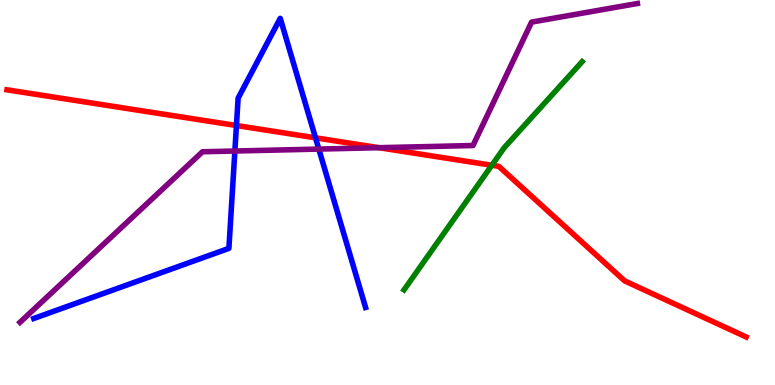[{'lines': ['blue', 'red'], 'intersections': [{'x': 3.05, 'y': 6.74}, {'x': 4.07, 'y': 6.42}]}, {'lines': ['green', 'red'], 'intersections': [{'x': 6.35, 'y': 5.71}]}, {'lines': ['purple', 'red'], 'intersections': [{'x': 4.89, 'y': 6.16}]}, {'lines': ['blue', 'green'], 'intersections': []}, {'lines': ['blue', 'purple'], 'intersections': [{'x': 3.03, 'y': 6.08}, {'x': 4.11, 'y': 6.13}]}, {'lines': ['green', 'purple'], 'intersections': []}]